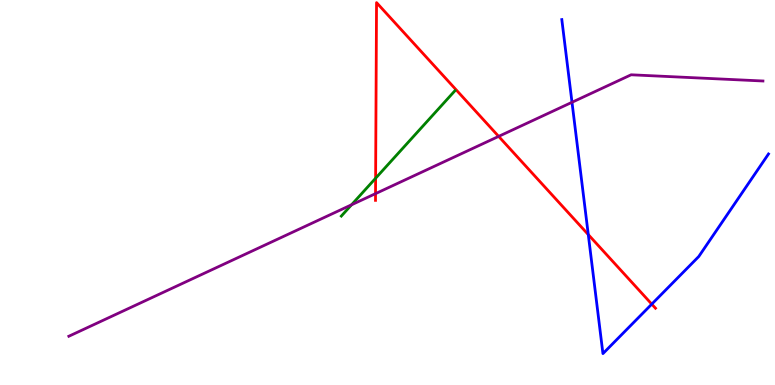[{'lines': ['blue', 'red'], 'intersections': [{'x': 7.59, 'y': 3.91}, {'x': 8.41, 'y': 2.1}]}, {'lines': ['green', 'red'], 'intersections': [{'x': 4.85, 'y': 5.37}]}, {'lines': ['purple', 'red'], 'intersections': [{'x': 4.85, 'y': 4.97}, {'x': 6.43, 'y': 6.46}]}, {'lines': ['blue', 'green'], 'intersections': []}, {'lines': ['blue', 'purple'], 'intersections': [{'x': 7.38, 'y': 7.34}]}, {'lines': ['green', 'purple'], 'intersections': [{'x': 4.54, 'y': 4.68}]}]